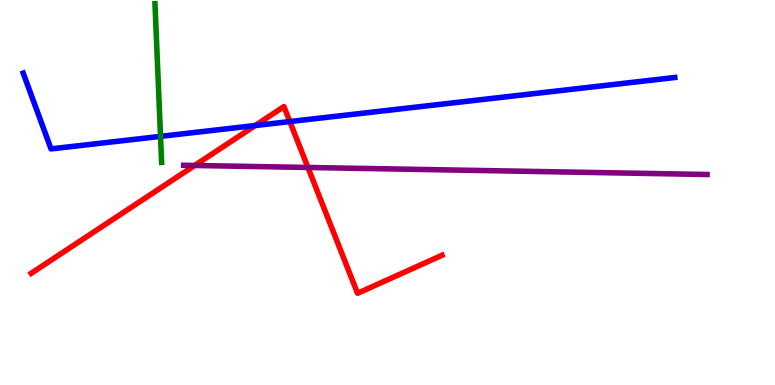[{'lines': ['blue', 'red'], 'intersections': [{'x': 3.29, 'y': 6.74}, {'x': 3.74, 'y': 6.84}]}, {'lines': ['green', 'red'], 'intersections': []}, {'lines': ['purple', 'red'], 'intersections': [{'x': 2.51, 'y': 5.7}, {'x': 3.97, 'y': 5.65}]}, {'lines': ['blue', 'green'], 'intersections': [{'x': 2.07, 'y': 6.46}]}, {'lines': ['blue', 'purple'], 'intersections': []}, {'lines': ['green', 'purple'], 'intersections': []}]